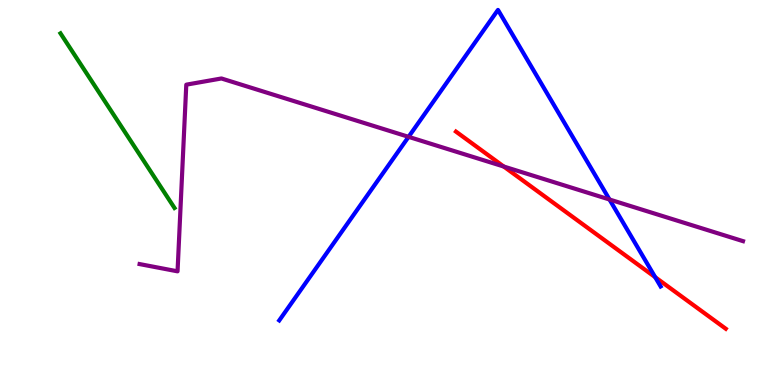[{'lines': ['blue', 'red'], 'intersections': [{'x': 8.45, 'y': 2.8}]}, {'lines': ['green', 'red'], 'intersections': []}, {'lines': ['purple', 'red'], 'intersections': [{'x': 6.5, 'y': 5.67}]}, {'lines': ['blue', 'green'], 'intersections': []}, {'lines': ['blue', 'purple'], 'intersections': [{'x': 5.27, 'y': 6.45}, {'x': 7.86, 'y': 4.82}]}, {'lines': ['green', 'purple'], 'intersections': []}]